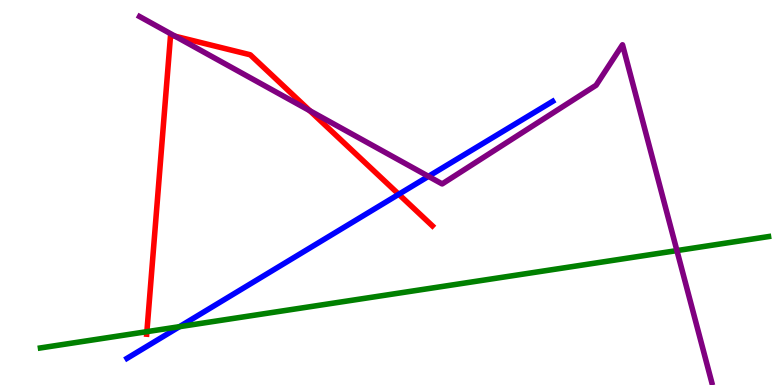[{'lines': ['blue', 'red'], 'intersections': [{'x': 5.15, 'y': 4.95}]}, {'lines': ['green', 'red'], 'intersections': [{'x': 1.9, 'y': 1.39}]}, {'lines': ['purple', 'red'], 'intersections': [{'x': 2.26, 'y': 9.06}, {'x': 4.0, 'y': 7.12}]}, {'lines': ['blue', 'green'], 'intersections': [{'x': 2.32, 'y': 1.51}]}, {'lines': ['blue', 'purple'], 'intersections': [{'x': 5.53, 'y': 5.42}]}, {'lines': ['green', 'purple'], 'intersections': [{'x': 8.73, 'y': 3.49}]}]